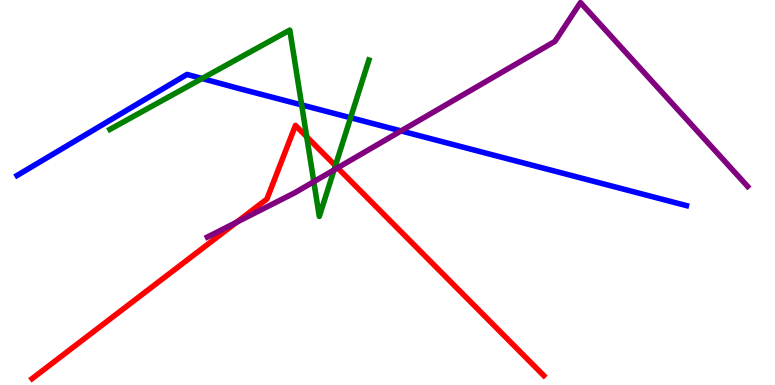[{'lines': ['blue', 'red'], 'intersections': []}, {'lines': ['green', 'red'], 'intersections': [{'x': 3.96, 'y': 6.45}, {'x': 4.33, 'y': 5.7}]}, {'lines': ['purple', 'red'], 'intersections': [{'x': 3.05, 'y': 4.23}, {'x': 4.36, 'y': 5.64}]}, {'lines': ['blue', 'green'], 'intersections': [{'x': 2.61, 'y': 7.96}, {'x': 3.89, 'y': 7.27}, {'x': 4.52, 'y': 6.94}]}, {'lines': ['blue', 'purple'], 'intersections': [{'x': 5.17, 'y': 6.6}]}, {'lines': ['green', 'purple'], 'intersections': [{'x': 4.05, 'y': 5.28}, {'x': 4.31, 'y': 5.59}]}]